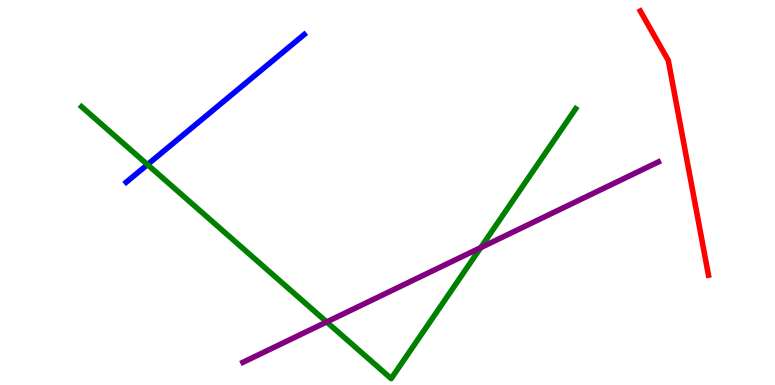[{'lines': ['blue', 'red'], 'intersections': []}, {'lines': ['green', 'red'], 'intersections': []}, {'lines': ['purple', 'red'], 'intersections': []}, {'lines': ['blue', 'green'], 'intersections': [{'x': 1.9, 'y': 5.72}]}, {'lines': ['blue', 'purple'], 'intersections': []}, {'lines': ['green', 'purple'], 'intersections': [{'x': 4.21, 'y': 1.64}, {'x': 6.2, 'y': 3.57}]}]